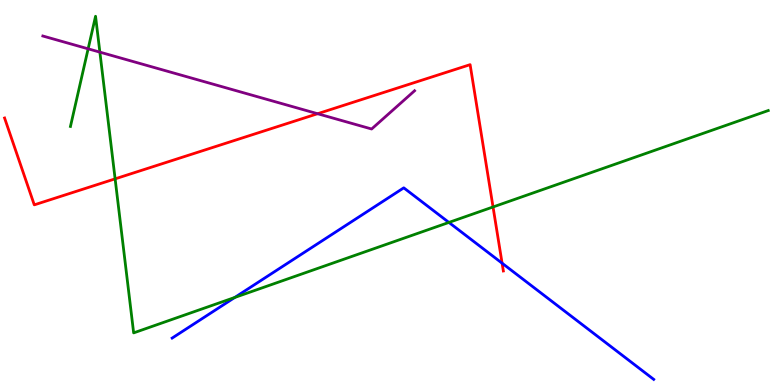[{'lines': ['blue', 'red'], 'intersections': [{'x': 6.48, 'y': 3.16}]}, {'lines': ['green', 'red'], 'intersections': [{'x': 1.49, 'y': 5.35}, {'x': 6.36, 'y': 4.62}]}, {'lines': ['purple', 'red'], 'intersections': [{'x': 4.1, 'y': 7.05}]}, {'lines': ['blue', 'green'], 'intersections': [{'x': 3.03, 'y': 2.27}, {'x': 5.79, 'y': 4.22}]}, {'lines': ['blue', 'purple'], 'intersections': []}, {'lines': ['green', 'purple'], 'intersections': [{'x': 1.14, 'y': 8.73}, {'x': 1.29, 'y': 8.65}]}]